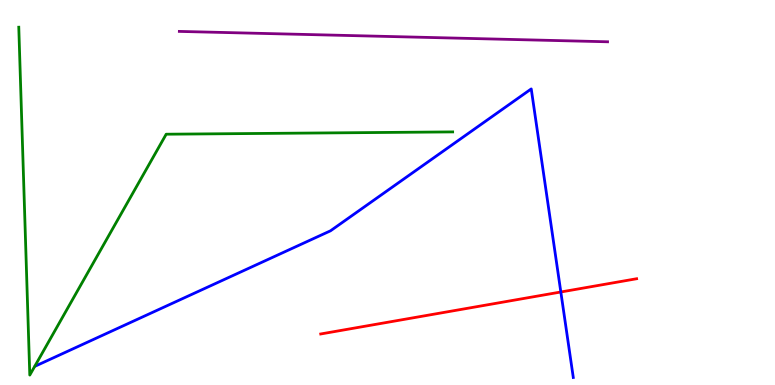[{'lines': ['blue', 'red'], 'intersections': [{'x': 7.24, 'y': 2.42}]}, {'lines': ['green', 'red'], 'intersections': []}, {'lines': ['purple', 'red'], 'intersections': []}, {'lines': ['blue', 'green'], 'intersections': []}, {'lines': ['blue', 'purple'], 'intersections': []}, {'lines': ['green', 'purple'], 'intersections': []}]